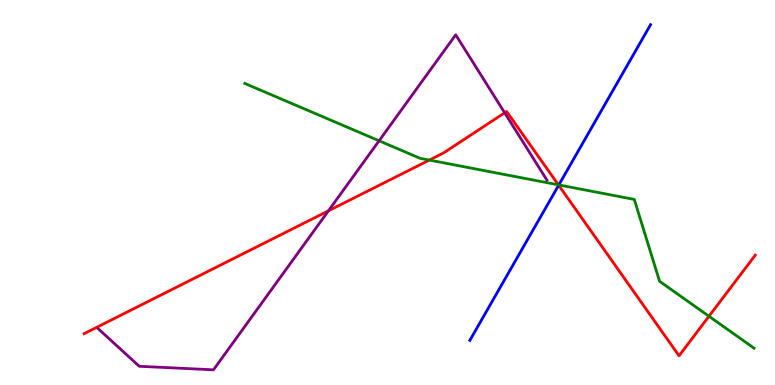[{'lines': ['blue', 'red'], 'intersections': [{'x': 7.21, 'y': 5.19}]}, {'lines': ['green', 'red'], 'intersections': [{'x': 5.54, 'y': 5.84}, {'x': 7.21, 'y': 5.2}, {'x': 9.15, 'y': 1.79}]}, {'lines': ['purple', 'red'], 'intersections': [{'x': 4.24, 'y': 4.52}, {'x': 6.51, 'y': 7.07}]}, {'lines': ['blue', 'green'], 'intersections': [{'x': 7.21, 'y': 5.2}]}, {'lines': ['blue', 'purple'], 'intersections': []}, {'lines': ['green', 'purple'], 'intersections': [{'x': 4.89, 'y': 6.34}]}]